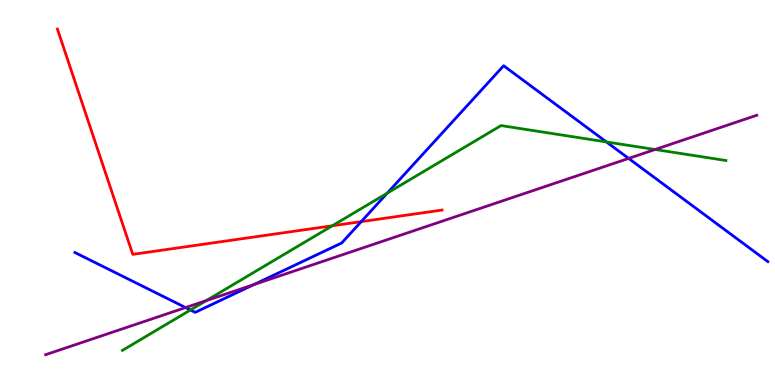[{'lines': ['blue', 'red'], 'intersections': [{'x': 4.66, 'y': 4.24}]}, {'lines': ['green', 'red'], 'intersections': [{'x': 4.29, 'y': 4.14}]}, {'lines': ['purple', 'red'], 'intersections': []}, {'lines': ['blue', 'green'], 'intersections': [{'x': 2.46, 'y': 1.95}, {'x': 5.0, 'y': 4.98}, {'x': 7.82, 'y': 6.31}]}, {'lines': ['blue', 'purple'], 'intersections': [{'x': 2.39, 'y': 2.01}, {'x': 3.28, 'y': 2.61}, {'x': 8.11, 'y': 5.89}]}, {'lines': ['green', 'purple'], 'intersections': [{'x': 2.66, 'y': 2.19}, {'x': 8.45, 'y': 6.12}]}]